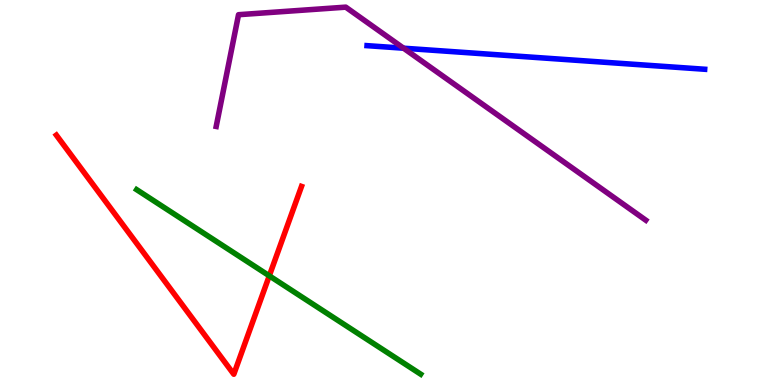[{'lines': ['blue', 'red'], 'intersections': []}, {'lines': ['green', 'red'], 'intersections': [{'x': 3.47, 'y': 2.84}]}, {'lines': ['purple', 'red'], 'intersections': []}, {'lines': ['blue', 'green'], 'intersections': []}, {'lines': ['blue', 'purple'], 'intersections': [{'x': 5.21, 'y': 8.75}]}, {'lines': ['green', 'purple'], 'intersections': []}]